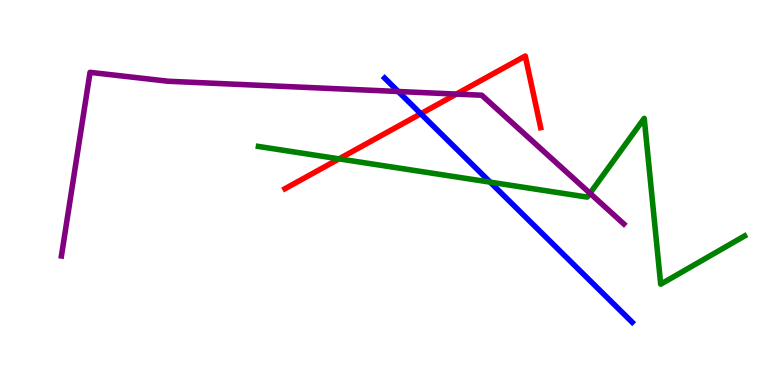[{'lines': ['blue', 'red'], 'intersections': [{'x': 5.43, 'y': 7.05}]}, {'lines': ['green', 'red'], 'intersections': [{'x': 4.37, 'y': 5.87}]}, {'lines': ['purple', 'red'], 'intersections': [{'x': 5.89, 'y': 7.56}]}, {'lines': ['blue', 'green'], 'intersections': [{'x': 6.32, 'y': 5.27}]}, {'lines': ['blue', 'purple'], 'intersections': [{'x': 5.14, 'y': 7.62}]}, {'lines': ['green', 'purple'], 'intersections': [{'x': 7.61, 'y': 4.98}]}]